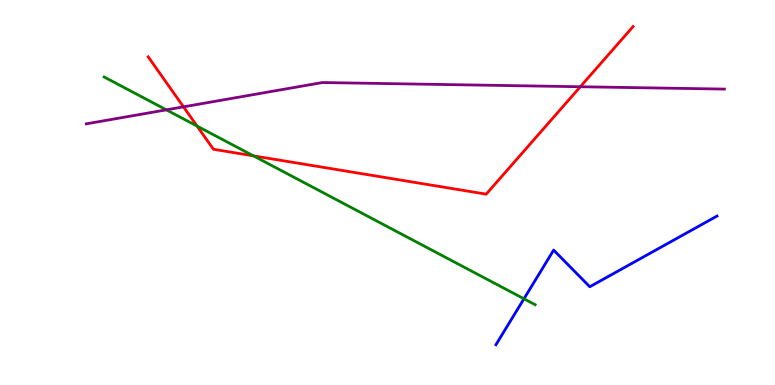[{'lines': ['blue', 'red'], 'intersections': []}, {'lines': ['green', 'red'], 'intersections': [{'x': 2.54, 'y': 6.73}, {'x': 3.27, 'y': 5.95}]}, {'lines': ['purple', 'red'], 'intersections': [{'x': 2.37, 'y': 7.22}, {'x': 7.49, 'y': 7.75}]}, {'lines': ['blue', 'green'], 'intersections': [{'x': 6.76, 'y': 2.24}]}, {'lines': ['blue', 'purple'], 'intersections': []}, {'lines': ['green', 'purple'], 'intersections': [{'x': 2.15, 'y': 7.15}]}]